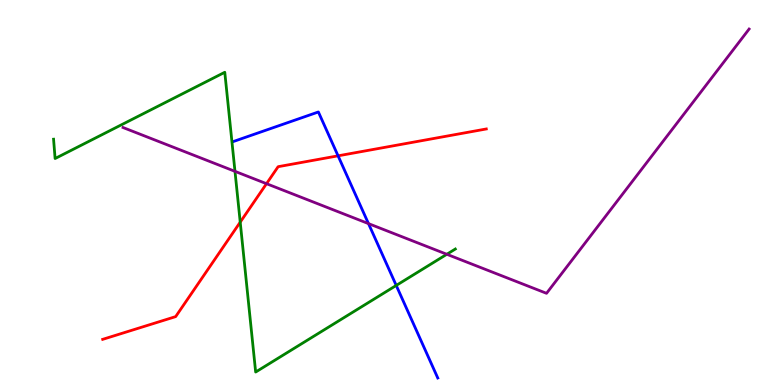[{'lines': ['blue', 'red'], 'intersections': [{'x': 4.36, 'y': 5.95}]}, {'lines': ['green', 'red'], 'intersections': [{'x': 3.1, 'y': 4.23}]}, {'lines': ['purple', 'red'], 'intersections': [{'x': 3.44, 'y': 5.23}]}, {'lines': ['blue', 'green'], 'intersections': [{'x': 5.11, 'y': 2.59}]}, {'lines': ['blue', 'purple'], 'intersections': [{'x': 4.75, 'y': 4.19}]}, {'lines': ['green', 'purple'], 'intersections': [{'x': 3.03, 'y': 5.55}, {'x': 5.77, 'y': 3.4}]}]